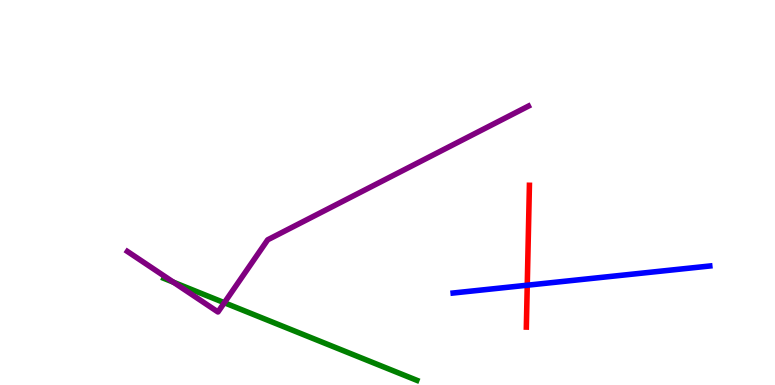[{'lines': ['blue', 'red'], 'intersections': [{'x': 6.8, 'y': 2.59}]}, {'lines': ['green', 'red'], 'intersections': []}, {'lines': ['purple', 'red'], 'intersections': []}, {'lines': ['blue', 'green'], 'intersections': []}, {'lines': ['blue', 'purple'], 'intersections': []}, {'lines': ['green', 'purple'], 'intersections': [{'x': 2.24, 'y': 2.67}, {'x': 2.89, 'y': 2.14}]}]